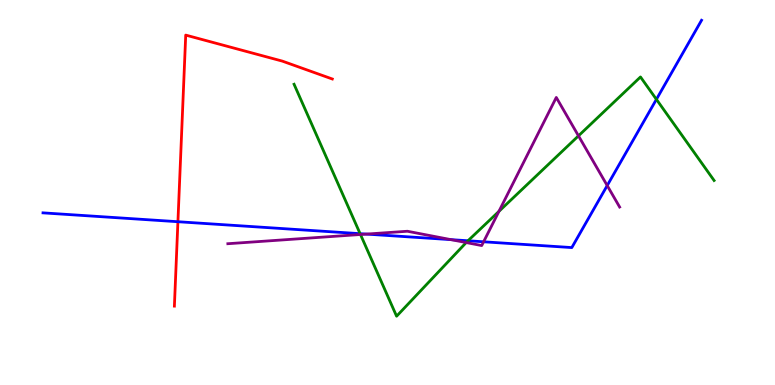[{'lines': ['blue', 'red'], 'intersections': [{'x': 2.3, 'y': 4.24}]}, {'lines': ['green', 'red'], 'intersections': []}, {'lines': ['purple', 'red'], 'intersections': []}, {'lines': ['blue', 'green'], 'intersections': [{'x': 4.65, 'y': 3.93}, {'x': 6.04, 'y': 3.75}, {'x': 8.47, 'y': 7.42}]}, {'lines': ['blue', 'purple'], 'intersections': [{'x': 4.73, 'y': 3.92}, {'x': 5.82, 'y': 3.78}, {'x': 6.24, 'y': 3.72}, {'x': 7.83, 'y': 5.18}]}, {'lines': ['green', 'purple'], 'intersections': [{'x': 4.65, 'y': 3.91}, {'x': 6.02, 'y': 3.7}, {'x': 6.44, 'y': 4.51}, {'x': 7.46, 'y': 6.47}]}]